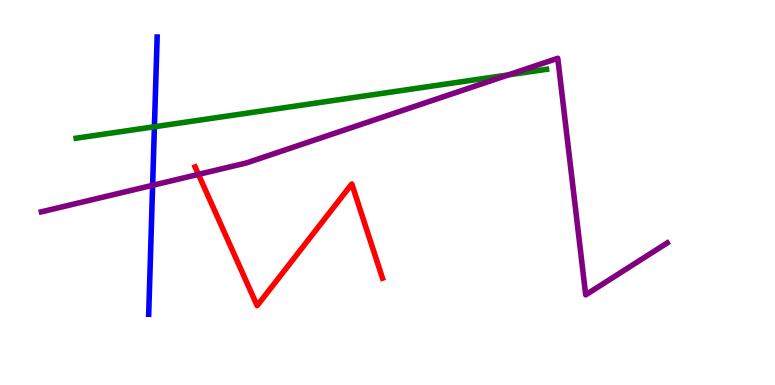[{'lines': ['blue', 'red'], 'intersections': []}, {'lines': ['green', 'red'], 'intersections': []}, {'lines': ['purple', 'red'], 'intersections': [{'x': 2.56, 'y': 5.47}]}, {'lines': ['blue', 'green'], 'intersections': [{'x': 1.99, 'y': 6.71}]}, {'lines': ['blue', 'purple'], 'intersections': [{'x': 1.97, 'y': 5.19}]}, {'lines': ['green', 'purple'], 'intersections': [{'x': 6.56, 'y': 8.05}]}]